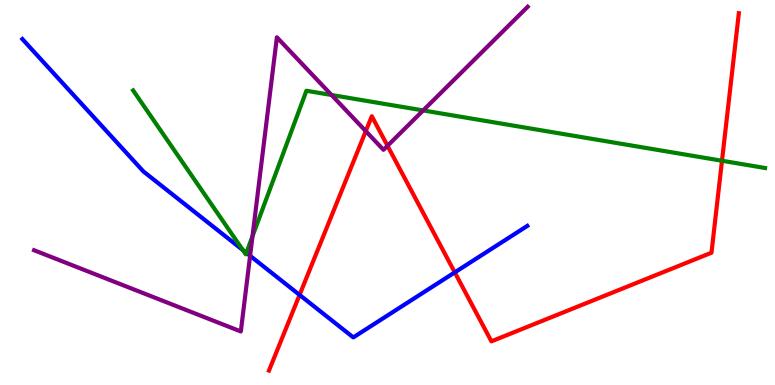[{'lines': ['blue', 'red'], 'intersections': [{'x': 3.87, 'y': 2.34}, {'x': 5.87, 'y': 2.93}]}, {'lines': ['green', 'red'], 'intersections': [{'x': 9.32, 'y': 5.82}]}, {'lines': ['purple', 'red'], 'intersections': [{'x': 4.72, 'y': 6.59}, {'x': 5.0, 'y': 6.21}]}, {'lines': ['blue', 'green'], 'intersections': [{'x': 3.13, 'y': 3.5}, {'x': 3.18, 'y': 3.43}]}, {'lines': ['blue', 'purple'], 'intersections': [{'x': 3.23, 'y': 3.36}]}, {'lines': ['green', 'purple'], 'intersections': [{'x': 3.26, 'y': 3.86}, {'x': 4.28, 'y': 7.53}, {'x': 5.46, 'y': 7.13}]}]